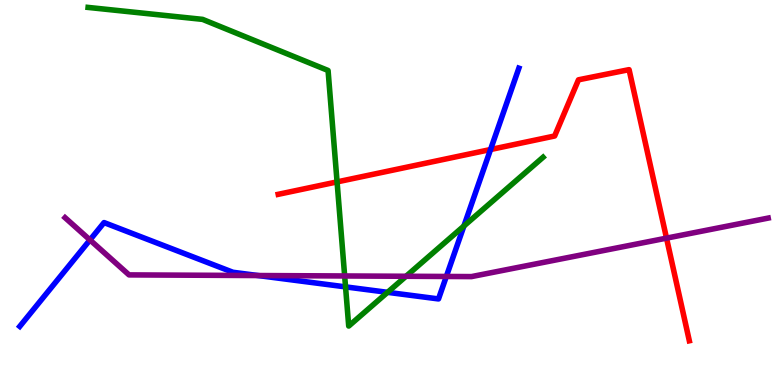[{'lines': ['blue', 'red'], 'intersections': [{'x': 6.33, 'y': 6.12}]}, {'lines': ['green', 'red'], 'intersections': [{'x': 4.35, 'y': 5.28}]}, {'lines': ['purple', 'red'], 'intersections': [{'x': 8.6, 'y': 3.81}]}, {'lines': ['blue', 'green'], 'intersections': [{'x': 4.46, 'y': 2.55}, {'x': 5.0, 'y': 2.41}, {'x': 5.99, 'y': 4.13}]}, {'lines': ['blue', 'purple'], 'intersections': [{'x': 1.16, 'y': 3.77}, {'x': 3.33, 'y': 2.84}, {'x': 5.76, 'y': 2.82}]}, {'lines': ['green', 'purple'], 'intersections': [{'x': 4.45, 'y': 2.83}, {'x': 5.24, 'y': 2.82}]}]